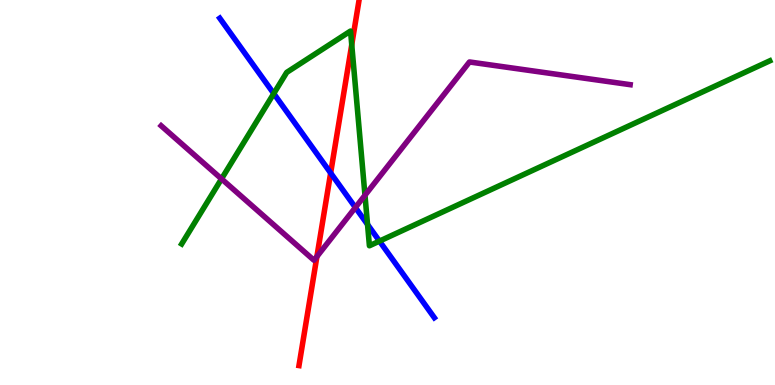[{'lines': ['blue', 'red'], 'intersections': [{'x': 4.27, 'y': 5.51}]}, {'lines': ['green', 'red'], 'intersections': [{'x': 4.54, 'y': 8.84}]}, {'lines': ['purple', 'red'], 'intersections': [{'x': 4.09, 'y': 3.34}]}, {'lines': ['blue', 'green'], 'intersections': [{'x': 3.53, 'y': 7.57}, {'x': 4.74, 'y': 4.17}, {'x': 4.9, 'y': 3.74}]}, {'lines': ['blue', 'purple'], 'intersections': [{'x': 4.59, 'y': 4.61}]}, {'lines': ['green', 'purple'], 'intersections': [{'x': 2.86, 'y': 5.35}, {'x': 4.71, 'y': 4.93}]}]